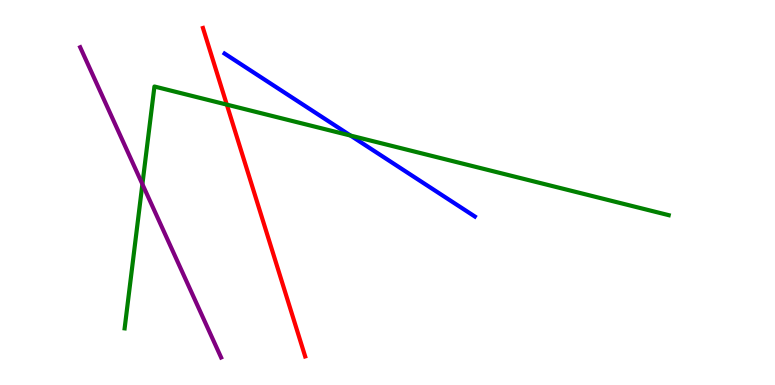[{'lines': ['blue', 'red'], 'intersections': []}, {'lines': ['green', 'red'], 'intersections': [{'x': 2.93, 'y': 7.28}]}, {'lines': ['purple', 'red'], 'intersections': []}, {'lines': ['blue', 'green'], 'intersections': [{'x': 4.52, 'y': 6.48}]}, {'lines': ['blue', 'purple'], 'intersections': []}, {'lines': ['green', 'purple'], 'intersections': [{'x': 1.84, 'y': 5.22}]}]